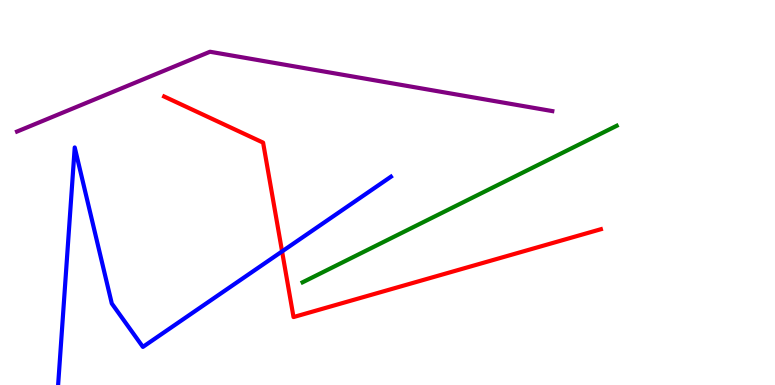[{'lines': ['blue', 'red'], 'intersections': [{'x': 3.64, 'y': 3.47}]}, {'lines': ['green', 'red'], 'intersections': []}, {'lines': ['purple', 'red'], 'intersections': []}, {'lines': ['blue', 'green'], 'intersections': []}, {'lines': ['blue', 'purple'], 'intersections': []}, {'lines': ['green', 'purple'], 'intersections': []}]